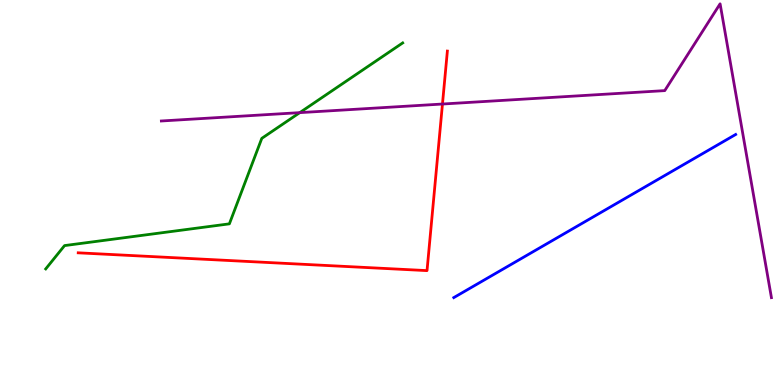[{'lines': ['blue', 'red'], 'intersections': []}, {'lines': ['green', 'red'], 'intersections': []}, {'lines': ['purple', 'red'], 'intersections': [{'x': 5.71, 'y': 7.3}]}, {'lines': ['blue', 'green'], 'intersections': []}, {'lines': ['blue', 'purple'], 'intersections': []}, {'lines': ['green', 'purple'], 'intersections': [{'x': 3.87, 'y': 7.07}]}]